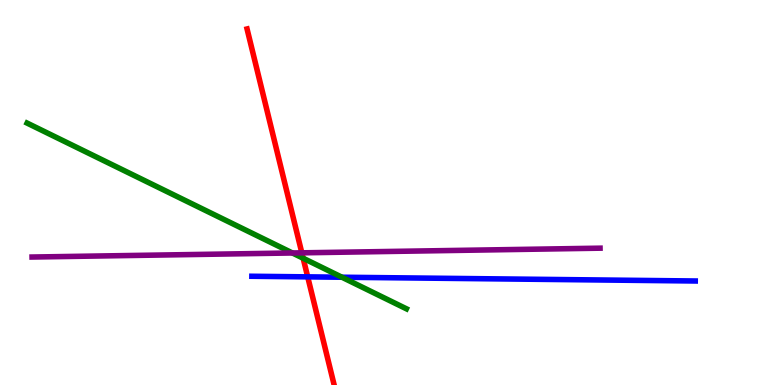[{'lines': ['blue', 'red'], 'intersections': [{'x': 3.97, 'y': 2.81}]}, {'lines': ['green', 'red'], 'intersections': [{'x': 3.91, 'y': 3.29}]}, {'lines': ['purple', 'red'], 'intersections': [{'x': 3.89, 'y': 3.43}]}, {'lines': ['blue', 'green'], 'intersections': [{'x': 4.41, 'y': 2.8}]}, {'lines': ['blue', 'purple'], 'intersections': []}, {'lines': ['green', 'purple'], 'intersections': [{'x': 3.77, 'y': 3.43}]}]